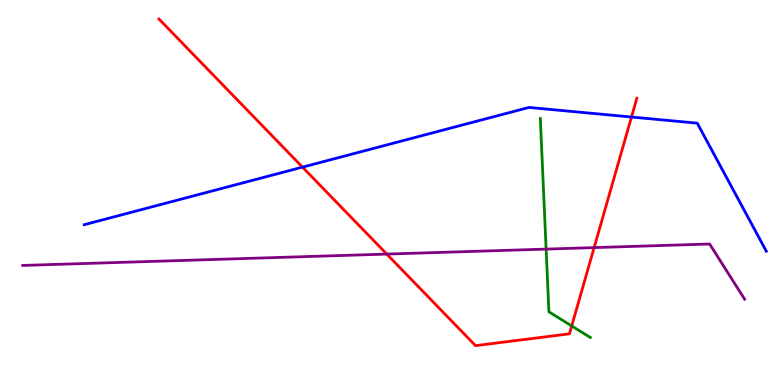[{'lines': ['blue', 'red'], 'intersections': [{'x': 3.9, 'y': 5.66}, {'x': 8.15, 'y': 6.96}]}, {'lines': ['green', 'red'], 'intersections': [{'x': 7.38, 'y': 1.53}]}, {'lines': ['purple', 'red'], 'intersections': [{'x': 4.99, 'y': 3.4}, {'x': 7.67, 'y': 3.57}]}, {'lines': ['blue', 'green'], 'intersections': []}, {'lines': ['blue', 'purple'], 'intersections': []}, {'lines': ['green', 'purple'], 'intersections': [{'x': 7.05, 'y': 3.53}]}]